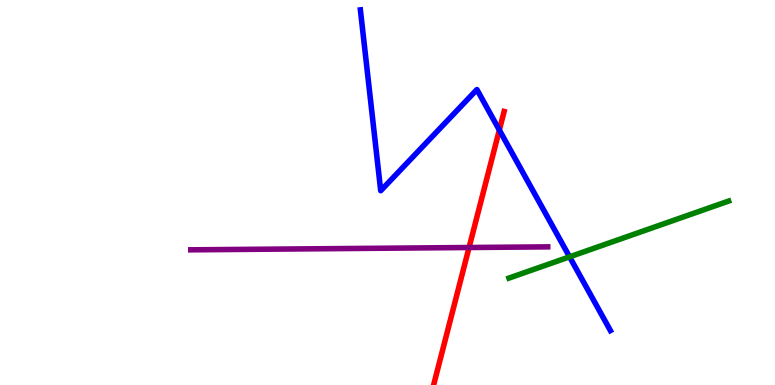[{'lines': ['blue', 'red'], 'intersections': [{'x': 6.44, 'y': 6.62}]}, {'lines': ['green', 'red'], 'intersections': []}, {'lines': ['purple', 'red'], 'intersections': [{'x': 6.05, 'y': 3.57}]}, {'lines': ['blue', 'green'], 'intersections': [{'x': 7.35, 'y': 3.33}]}, {'lines': ['blue', 'purple'], 'intersections': []}, {'lines': ['green', 'purple'], 'intersections': []}]